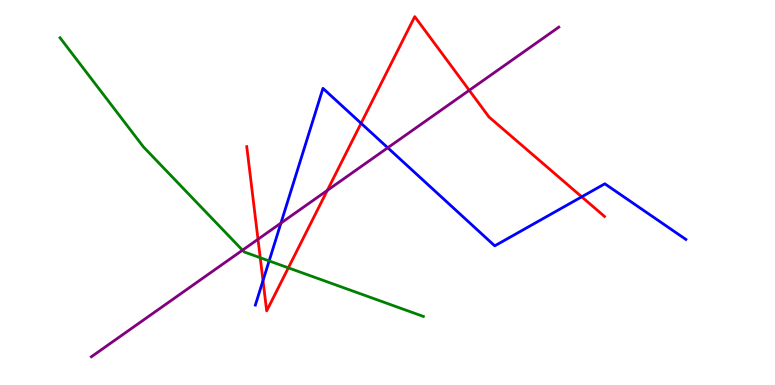[{'lines': ['blue', 'red'], 'intersections': [{'x': 3.39, 'y': 2.71}, {'x': 4.66, 'y': 6.8}, {'x': 7.51, 'y': 4.89}]}, {'lines': ['green', 'red'], 'intersections': [{'x': 3.36, 'y': 3.31}, {'x': 3.72, 'y': 3.04}]}, {'lines': ['purple', 'red'], 'intersections': [{'x': 3.33, 'y': 3.79}, {'x': 4.22, 'y': 5.06}, {'x': 6.05, 'y': 7.65}]}, {'lines': ['blue', 'green'], 'intersections': [{'x': 3.47, 'y': 3.22}]}, {'lines': ['blue', 'purple'], 'intersections': [{'x': 3.62, 'y': 4.21}, {'x': 5.0, 'y': 6.16}]}, {'lines': ['green', 'purple'], 'intersections': [{'x': 3.13, 'y': 3.5}]}]